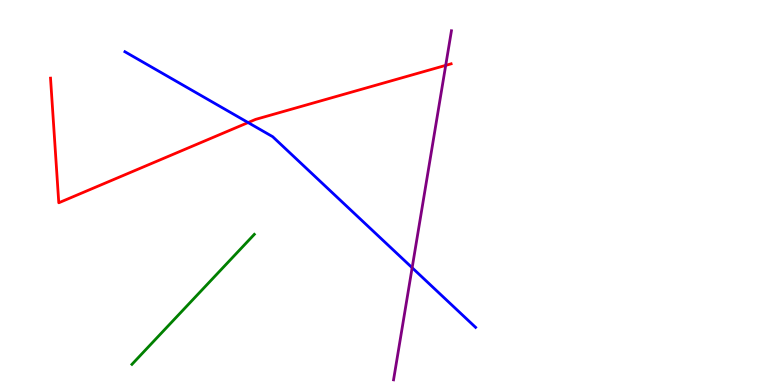[{'lines': ['blue', 'red'], 'intersections': [{'x': 3.2, 'y': 6.82}]}, {'lines': ['green', 'red'], 'intersections': []}, {'lines': ['purple', 'red'], 'intersections': [{'x': 5.75, 'y': 8.3}]}, {'lines': ['blue', 'green'], 'intersections': []}, {'lines': ['blue', 'purple'], 'intersections': [{'x': 5.32, 'y': 3.05}]}, {'lines': ['green', 'purple'], 'intersections': []}]